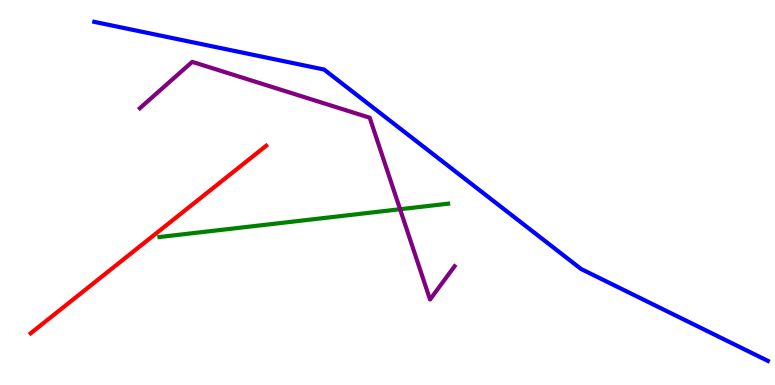[{'lines': ['blue', 'red'], 'intersections': []}, {'lines': ['green', 'red'], 'intersections': []}, {'lines': ['purple', 'red'], 'intersections': []}, {'lines': ['blue', 'green'], 'intersections': []}, {'lines': ['blue', 'purple'], 'intersections': []}, {'lines': ['green', 'purple'], 'intersections': [{'x': 5.16, 'y': 4.57}]}]